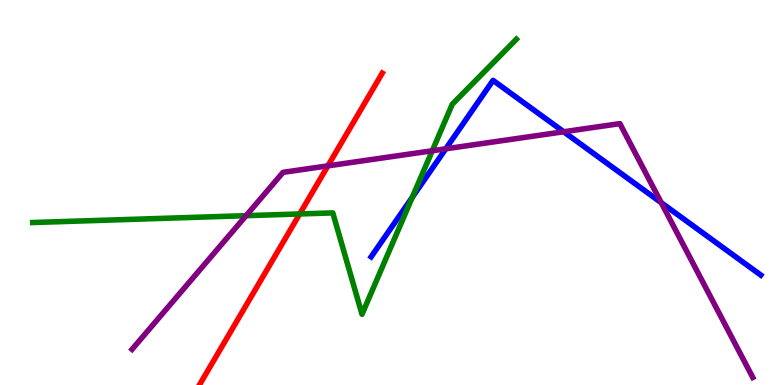[{'lines': ['blue', 'red'], 'intersections': []}, {'lines': ['green', 'red'], 'intersections': [{'x': 3.87, 'y': 4.44}]}, {'lines': ['purple', 'red'], 'intersections': [{'x': 4.23, 'y': 5.69}]}, {'lines': ['blue', 'green'], 'intersections': [{'x': 5.32, 'y': 4.88}]}, {'lines': ['blue', 'purple'], 'intersections': [{'x': 5.75, 'y': 6.13}, {'x': 7.27, 'y': 6.58}, {'x': 8.53, 'y': 4.73}]}, {'lines': ['green', 'purple'], 'intersections': [{'x': 3.18, 'y': 4.4}, {'x': 5.58, 'y': 6.08}]}]